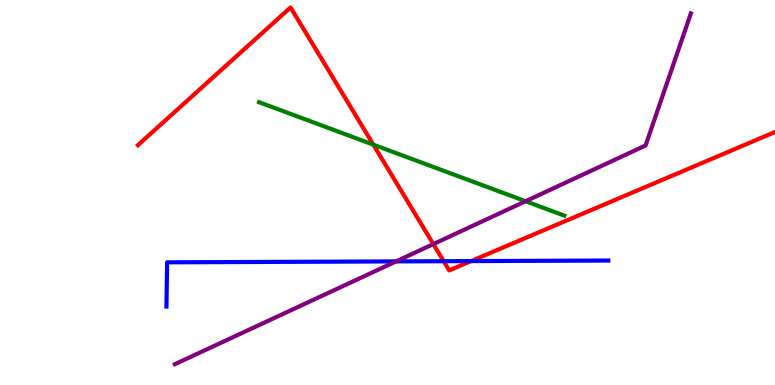[{'lines': ['blue', 'red'], 'intersections': [{'x': 5.72, 'y': 3.22}, {'x': 6.08, 'y': 3.22}]}, {'lines': ['green', 'red'], 'intersections': [{'x': 4.82, 'y': 6.24}]}, {'lines': ['purple', 'red'], 'intersections': [{'x': 5.59, 'y': 3.66}]}, {'lines': ['blue', 'green'], 'intersections': []}, {'lines': ['blue', 'purple'], 'intersections': [{'x': 5.11, 'y': 3.21}]}, {'lines': ['green', 'purple'], 'intersections': [{'x': 6.78, 'y': 4.77}]}]